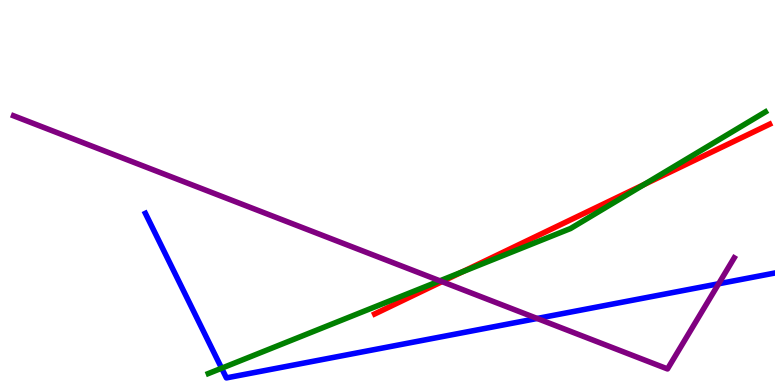[{'lines': ['blue', 'red'], 'intersections': []}, {'lines': ['green', 'red'], 'intersections': [{'x': 5.97, 'y': 2.94}, {'x': 8.31, 'y': 5.21}]}, {'lines': ['purple', 'red'], 'intersections': [{'x': 5.7, 'y': 2.68}]}, {'lines': ['blue', 'green'], 'intersections': [{'x': 2.86, 'y': 0.436}]}, {'lines': ['blue', 'purple'], 'intersections': [{'x': 6.93, 'y': 1.73}, {'x': 9.27, 'y': 2.63}]}, {'lines': ['green', 'purple'], 'intersections': [{'x': 5.68, 'y': 2.71}]}]